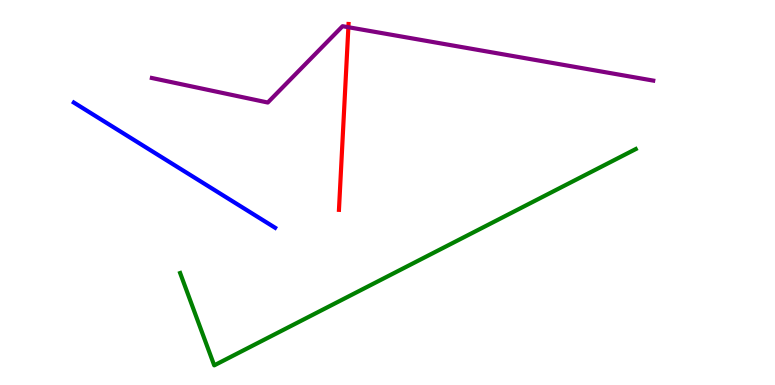[{'lines': ['blue', 'red'], 'intersections': []}, {'lines': ['green', 'red'], 'intersections': []}, {'lines': ['purple', 'red'], 'intersections': [{'x': 4.5, 'y': 9.29}]}, {'lines': ['blue', 'green'], 'intersections': []}, {'lines': ['blue', 'purple'], 'intersections': []}, {'lines': ['green', 'purple'], 'intersections': []}]